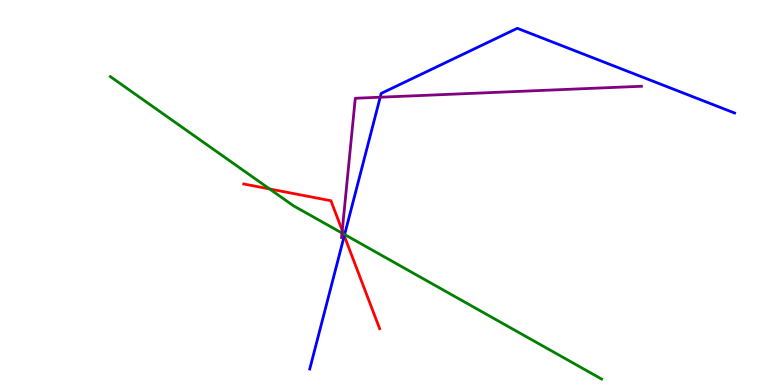[{'lines': ['blue', 'red'], 'intersections': [{'x': 4.44, 'y': 3.87}]}, {'lines': ['green', 'red'], 'intersections': [{'x': 3.48, 'y': 5.09}, {'x': 4.43, 'y': 3.92}]}, {'lines': ['purple', 'red'], 'intersections': [{'x': 4.42, 'y': 4.01}]}, {'lines': ['blue', 'green'], 'intersections': [{'x': 4.45, 'y': 3.91}]}, {'lines': ['blue', 'purple'], 'intersections': [{'x': 4.91, 'y': 7.47}]}, {'lines': ['green', 'purple'], 'intersections': [{'x': 4.41, 'y': 3.95}]}]